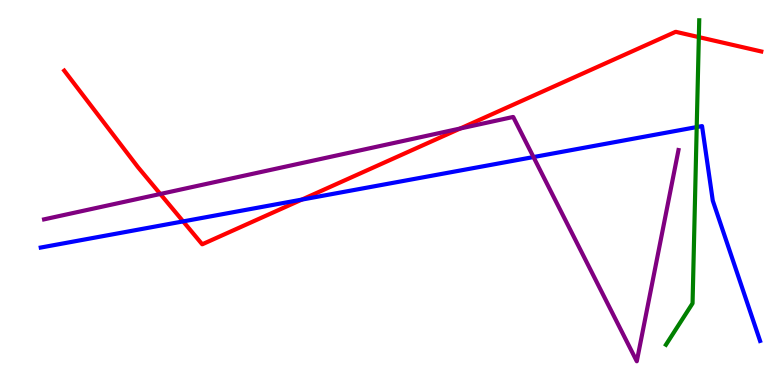[{'lines': ['blue', 'red'], 'intersections': [{'x': 2.36, 'y': 4.25}, {'x': 3.89, 'y': 4.82}]}, {'lines': ['green', 'red'], 'intersections': [{'x': 9.02, 'y': 9.04}]}, {'lines': ['purple', 'red'], 'intersections': [{'x': 2.07, 'y': 4.96}, {'x': 5.94, 'y': 6.66}]}, {'lines': ['blue', 'green'], 'intersections': [{'x': 8.99, 'y': 6.7}]}, {'lines': ['blue', 'purple'], 'intersections': [{'x': 6.88, 'y': 5.92}]}, {'lines': ['green', 'purple'], 'intersections': []}]